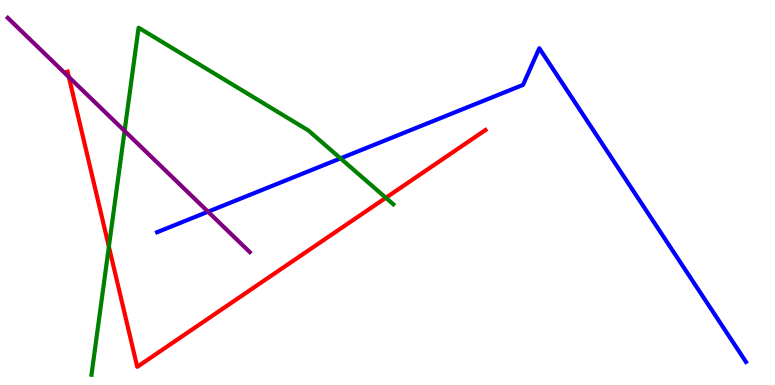[{'lines': ['blue', 'red'], 'intersections': []}, {'lines': ['green', 'red'], 'intersections': [{'x': 1.4, 'y': 3.59}, {'x': 4.98, 'y': 4.86}]}, {'lines': ['purple', 'red'], 'intersections': [{'x': 0.888, 'y': 8.0}]}, {'lines': ['blue', 'green'], 'intersections': [{'x': 4.39, 'y': 5.89}]}, {'lines': ['blue', 'purple'], 'intersections': [{'x': 2.68, 'y': 4.5}]}, {'lines': ['green', 'purple'], 'intersections': [{'x': 1.61, 'y': 6.6}]}]